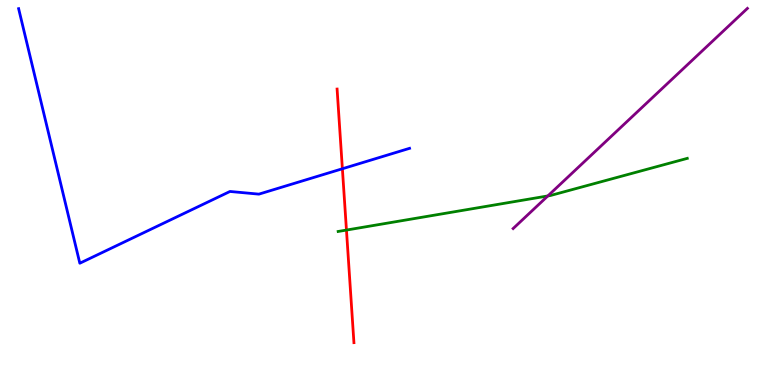[{'lines': ['blue', 'red'], 'intersections': [{'x': 4.42, 'y': 5.62}]}, {'lines': ['green', 'red'], 'intersections': [{'x': 4.47, 'y': 4.02}]}, {'lines': ['purple', 'red'], 'intersections': []}, {'lines': ['blue', 'green'], 'intersections': []}, {'lines': ['blue', 'purple'], 'intersections': []}, {'lines': ['green', 'purple'], 'intersections': [{'x': 7.07, 'y': 4.91}]}]